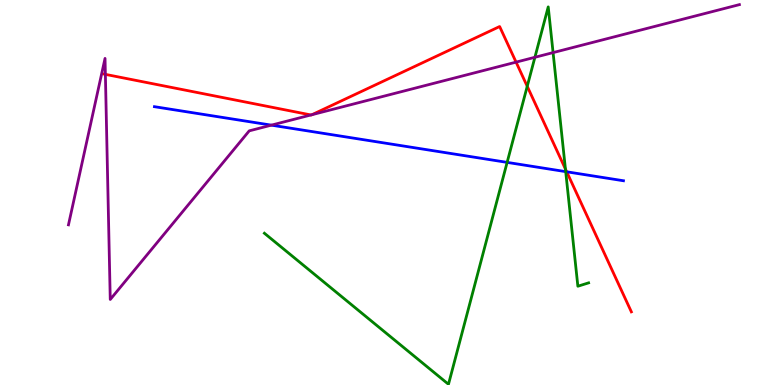[{'lines': ['blue', 'red'], 'intersections': [{'x': 7.31, 'y': 5.54}]}, {'lines': ['green', 'red'], 'intersections': [{'x': 6.8, 'y': 7.76}, {'x': 7.3, 'y': 5.61}]}, {'lines': ['purple', 'red'], 'intersections': [{'x': 1.36, 'y': 8.07}, {'x': 4.01, 'y': 7.01}, {'x': 4.02, 'y': 7.02}, {'x': 6.66, 'y': 8.39}]}, {'lines': ['blue', 'green'], 'intersections': [{'x': 6.54, 'y': 5.78}, {'x': 7.3, 'y': 5.54}]}, {'lines': ['blue', 'purple'], 'intersections': [{'x': 3.5, 'y': 6.75}]}, {'lines': ['green', 'purple'], 'intersections': [{'x': 6.9, 'y': 8.51}, {'x': 7.14, 'y': 8.63}]}]